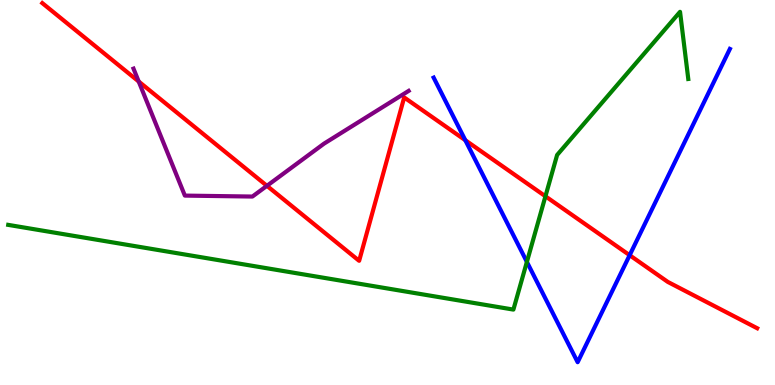[{'lines': ['blue', 'red'], 'intersections': [{'x': 6.0, 'y': 6.36}, {'x': 8.12, 'y': 3.37}]}, {'lines': ['green', 'red'], 'intersections': [{'x': 7.04, 'y': 4.9}]}, {'lines': ['purple', 'red'], 'intersections': [{'x': 1.79, 'y': 7.88}, {'x': 3.44, 'y': 5.17}]}, {'lines': ['blue', 'green'], 'intersections': [{'x': 6.8, 'y': 3.2}]}, {'lines': ['blue', 'purple'], 'intersections': []}, {'lines': ['green', 'purple'], 'intersections': []}]